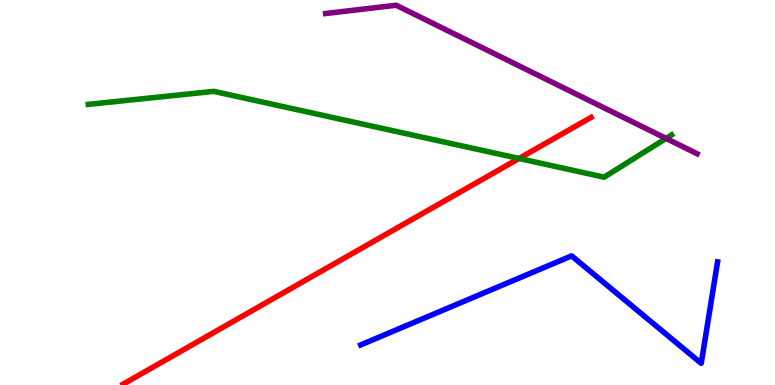[{'lines': ['blue', 'red'], 'intersections': []}, {'lines': ['green', 'red'], 'intersections': [{'x': 6.7, 'y': 5.88}]}, {'lines': ['purple', 'red'], 'intersections': []}, {'lines': ['blue', 'green'], 'intersections': []}, {'lines': ['blue', 'purple'], 'intersections': []}, {'lines': ['green', 'purple'], 'intersections': [{'x': 8.59, 'y': 6.4}]}]